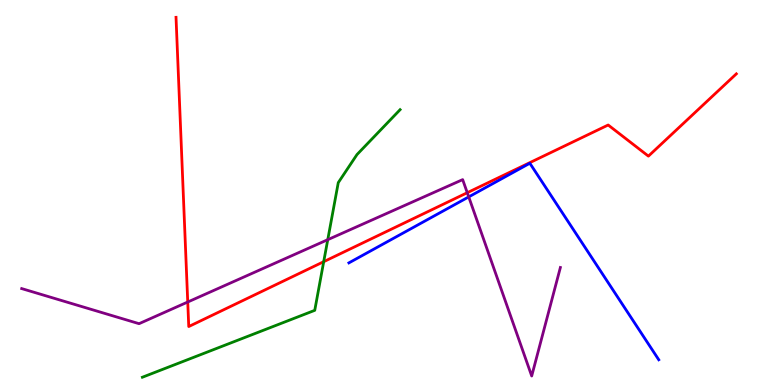[{'lines': ['blue', 'red'], 'intersections': []}, {'lines': ['green', 'red'], 'intersections': [{'x': 4.18, 'y': 3.2}]}, {'lines': ['purple', 'red'], 'intersections': [{'x': 2.42, 'y': 2.16}, {'x': 6.03, 'y': 4.99}]}, {'lines': ['blue', 'green'], 'intersections': []}, {'lines': ['blue', 'purple'], 'intersections': [{'x': 6.05, 'y': 4.89}]}, {'lines': ['green', 'purple'], 'intersections': [{'x': 4.23, 'y': 3.77}]}]